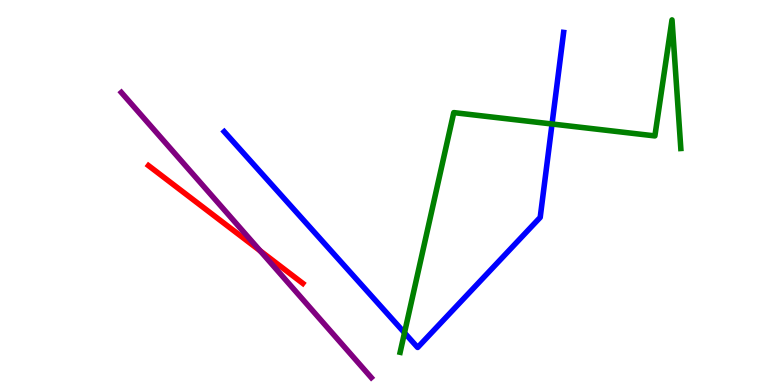[{'lines': ['blue', 'red'], 'intersections': []}, {'lines': ['green', 'red'], 'intersections': []}, {'lines': ['purple', 'red'], 'intersections': [{'x': 3.36, 'y': 3.49}]}, {'lines': ['blue', 'green'], 'intersections': [{'x': 5.22, 'y': 1.36}, {'x': 7.12, 'y': 6.78}]}, {'lines': ['blue', 'purple'], 'intersections': []}, {'lines': ['green', 'purple'], 'intersections': []}]